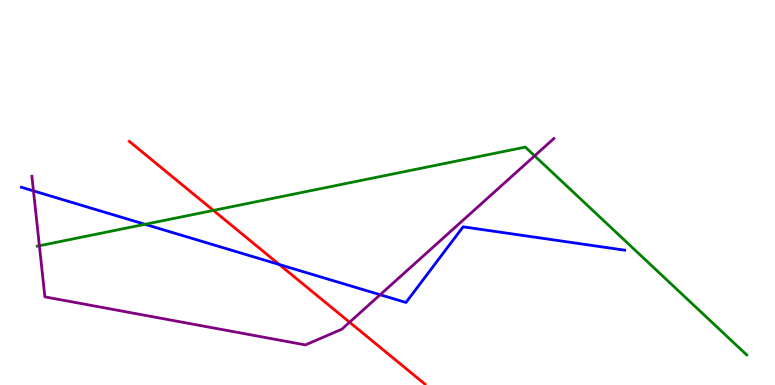[{'lines': ['blue', 'red'], 'intersections': [{'x': 3.6, 'y': 3.13}]}, {'lines': ['green', 'red'], 'intersections': [{'x': 2.75, 'y': 4.53}]}, {'lines': ['purple', 'red'], 'intersections': [{'x': 4.51, 'y': 1.63}]}, {'lines': ['blue', 'green'], 'intersections': [{'x': 1.87, 'y': 4.17}]}, {'lines': ['blue', 'purple'], 'intersections': [{'x': 0.432, 'y': 5.04}, {'x': 4.91, 'y': 2.34}]}, {'lines': ['green', 'purple'], 'intersections': [{'x': 0.508, 'y': 3.62}, {'x': 6.9, 'y': 5.95}]}]